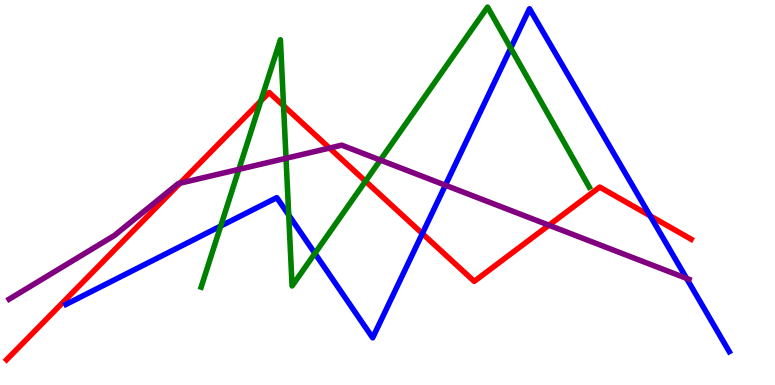[{'lines': ['blue', 'red'], 'intersections': [{'x': 5.45, 'y': 3.93}, {'x': 8.39, 'y': 4.39}]}, {'lines': ['green', 'red'], 'intersections': [{'x': 3.36, 'y': 7.38}, {'x': 3.66, 'y': 7.25}, {'x': 4.72, 'y': 5.29}]}, {'lines': ['purple', 'red'], 'intersections': [{'x': 2.32, 'y': 5.24}, {'x': 4.25, 'y': 6.15}, {'x': 7.08, 'y': 4.15}]}, {'lines': ['blue', 'green'], 'intersections': [{'x': 2.85, 'y': 4.13}, {'x': 3.73, 'y': 4.41}, {'x': 4.06, 'y': 3.42}, {'x': 6.59, 'y': 8.75}]}, {'lines': ['blue', 'purple'], 'intersections': [{'x': 5.75, 'y': 5.19}, {'x': 8.86, 'y': 2.77}]}, {'lines': ['green', 'purple'], 'intersections': [{'x': 3.08, 'y': 5.6}, {'x': 3.69, 'y': 5.89}, {'x': 4.91, 'y': 5.84}]}]